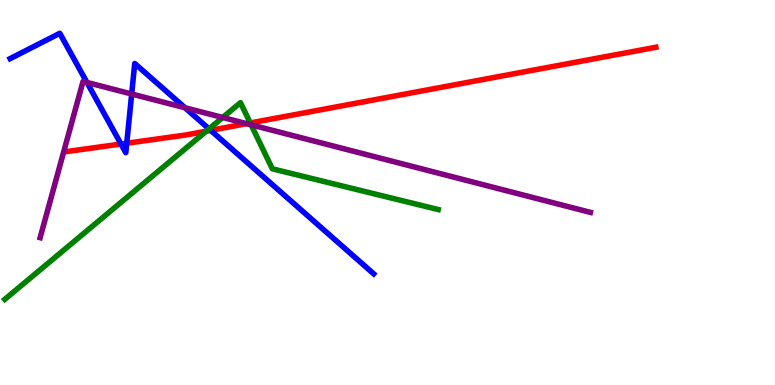[{'lines': ['blue', 'red'], 'intersections': [{'x': 1.56, 'y': 6.26}, {'x': 1.64, 'y': 6.28}, {'x': 2.72, 'y': 6.61}]}, {'lines': ['green', 'red'], 'intersections': [{'x': 2.66, 'y': 6.59}, {'x': 3.23, 'y': 6.81}]}, {'lines': ['purple', 'red'], 'intersections': [{'x': 3.18, 'y': 6.79}]}, {'lines': ['blue', 'green'], 'intersections': [{'x': 2.7, 'y': 6.65}]}, {'lines': ['blue', 'purple'], 'intersections': [{'x': 1.12, 'y': 7.86}, {'x': 1.7, 'y': 7.56}, {'x': 2.39, 'y': 7.2}]}, {'lines': ['green', 'purple'], 'intersections': [{'x': 2.87, 'y': 6.95}, {'x': 3.24, 'y': 6.76}]}]